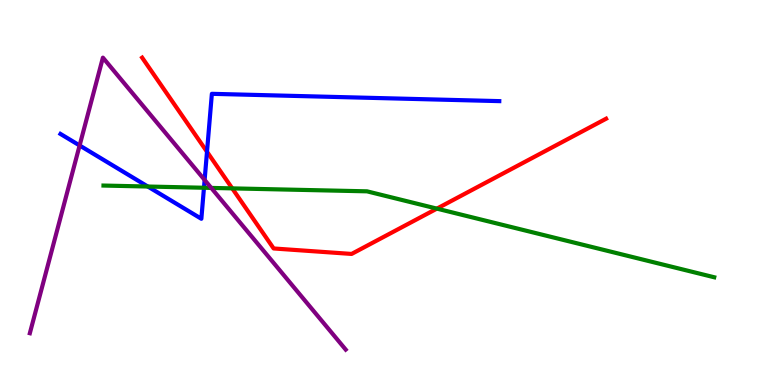[{'lines': ['blue', 'red'], 'intersections': [{'x': 2.67, 'y': 6.06}]}, {'lines': ['green', 'red'], 'intersections': [{'x': 3.0, 'y': 5.11}, {'x': 5.64, 'y': 4.58}]}, {'lines': ['purple', 'red'], 'intersections': []}, {'lines': ['blue', 'green'], 'intersections': [{'x': 1.91, 'y': 5.16}, {'x': 2.63, 'y': 5.12}]}, {'lines': ['blue', 'purple'], 'intersections': [{'x': 1.03, 'y': 6.22}, {'x': 2.64, 'y': 5.33}]}, {'lines': ['green', 'purple'], 'intersections': [{'x': 2.73, 'y': 5.12}]}]